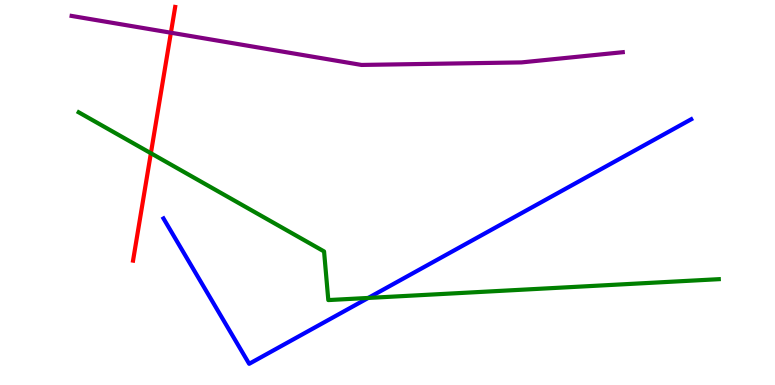[{'lines': ['blue', 'red'], 'intersections': []}, {'lines': ['green', 'red'], 'intersections': [{'x': 1.95, 'y': 6.02}]}, {'lines': ['purple', 'red'], 'intersections': [{'x': 2.21, 'y': 9.15}]}, {'lines': ['blue', 'green'], 'intersections': [{'x': 4.75, 'y': 2.26}]}, {'lines': ['blue', 'purple'], 'intersections': []}, {'lines': ['green', 'purple'], 'intersections': []}]